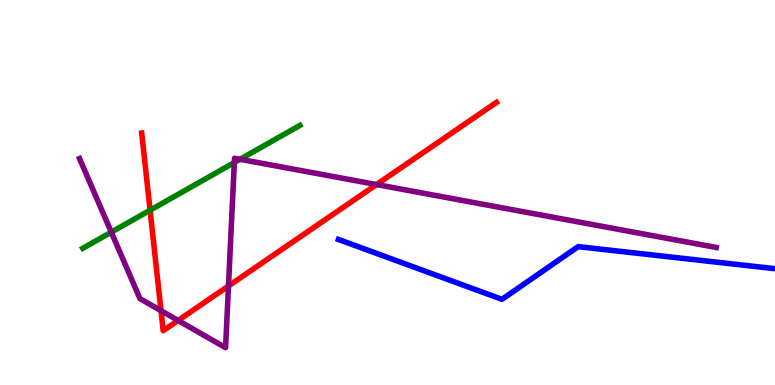[{'lines': ['blue', 'red'], 'intersections': []}, {'lines': ['green', 'red'], 'intersections': [{'x': 1.94, 'y': 4.54}]}, {'lines': ['purple', 'red'], 'intersections': [{'x': 2.08, 'y': 1.93}, {'x': 2.3, 'y': 1.68}, {'x': 2.95, 'y': 2.57}, {'x': 4.86, 'y': 5.21}]}, {'lines': ['blue', 'green'], 'intersections': []}, {'lines': ['blue', 'purple'], 'intersections': []}, {'lines': ['green', 'purple'], 'intersections': [{'x': 1.44, 'y': 3.97}, {'x': 3.02, 'y': 5.78}, {'x': 3.1, 'y': 5.86}]}]